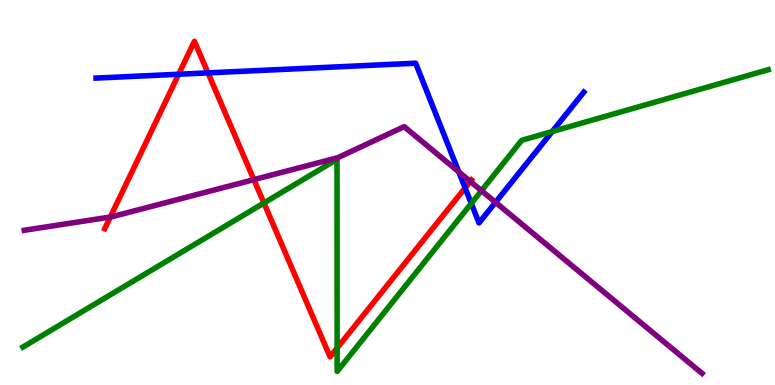[{'lines': ['blue', 'red'], 'intersections': [{'x': 2.31, 'y': 8.07}, {'x': 2.68, 'y': 8.11}, {'x': 6.0, 'y': 5.12}]}, {'lines': ['green', 'red'], 'intersections': [{'x': 3.41, 'y': 4.73}, {'x': 4.35, 'y': 0.96}]}, {'lines': ['purple', 'red'], 'intersections': [{'x': 1.42, 'y': 4.36}, {'x': 3.28, 'y': 5.33}, {'x': 6.07, 'y': 5.29}]}, {'lines': ['blue', 'green'], 'intersections': [{'x': 6.08, 'y': 4.72}, {'x': 7.13, 'y': 6.58}]}, {'lines': ['blue', 'purple'], 'intersections': [{'x': 5.92, 'y': 5.54}, {'x': 6.39, 'y': 4.74}]}, {'lines': ['green', 'purple'], 'intersections': [{'x': 6.21, 'y': 5.05}]}]